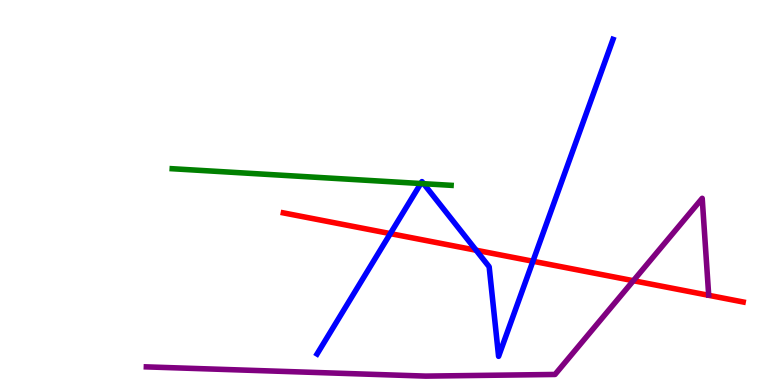[{'lines': ['blue', 'red'], 'intersections': [{'x': 5.04, 'y': 3.93}, {'x': 6.14, 'y': 3.5}, {'x': 6.88, 'y': 3.21}]}, {'lines': ['green', 'red'], 'intersections': []}, {'lines': ['purple', 'red'], 'intersections': [{'x': 8.17, 'y': 2.71}]}, {'lines': ['blue', 'green'], 'intersections': [{'x': 5.43, 'y': 5.23}, {'x': 5.47, 'y': 5.23}]}, {'lines': ['blue', 'purple'], 'intersections': []}, {'lines': ['green', 'purple'], 'intersections': []}]